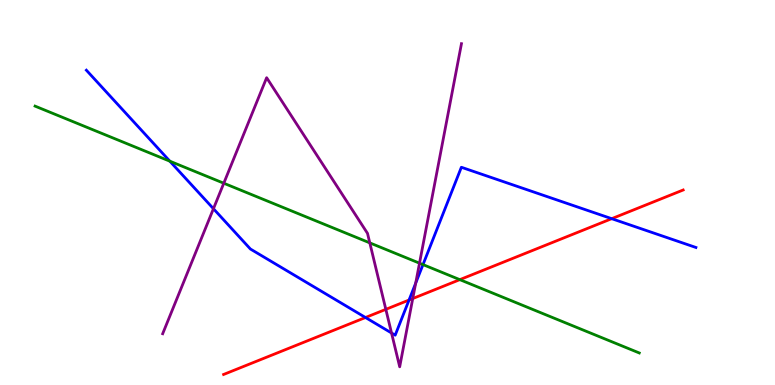[{'lines': ['blue', 'red'], 'intersections': [{'x': 4.72, 'y': 1.75}, {'x': 5.28, 'y': 2.21}, {'x': 7.89, 'y': 4.32}]}, {'lines': ['green', 'red'], 'intersections': [{'x': 5.93, 'y': 2.74}]}, {'lines': ['purple', 'red'], 'intersections': [{'x': 4.98, 'y': 1.96}, {'x': 5.33, 'y': 2.25}]}, {'lines': ['blue', 'green'], 'intersections': [{'x': 2.19, 'y': 5.81}, {'x': 5.46, 'y': 3.13}]}, {'lines': ['blue', 'purple'], 'intersections': [{'x': 2.75, 'y': 4.58}, {'x': 5.05, 'y': 1.35}, {'x': 5.36, 'y': 2.64}]}, {'lines': ['green', 'purple'], 'intersections': [{'x': 2.89, 'y': 5.24}, {'x': 4.77, 'y': 3.69}, {'x': 5.41, 'y': 3.16}]}]